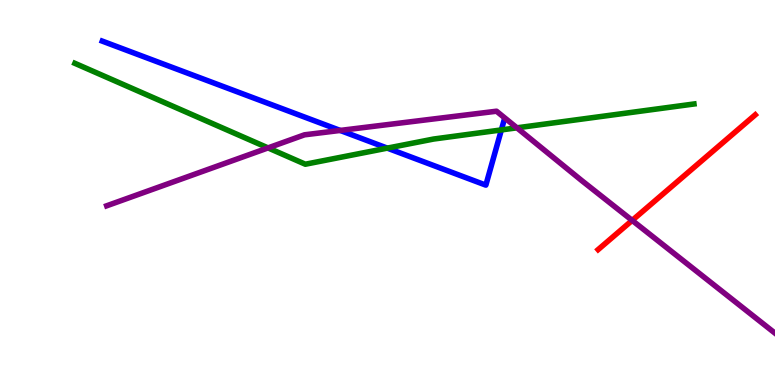[{'lines': ['blue', 'red'], 'intersections': []}, {'lines': ['green', 'red'], 'intersections': []}, {'lines': ['purple', 'red'], 'intersections': [{'x': 8.16, 'y': 4.28}]}, {'lines': ['blue', 'green'], 'intersections': [{'x': 5.0, 'y': 6.15}, {'x': 6.47, 'y': 6.63}]}, {'lines': ['blue', 'purple'], 'intersections': [{'x': 4.39, 'y': 6.61}]}, {'lines': ['green', 'purple'], 'intersections': [{'x': 3.46, 'y': 6.16}, {'x': 6.67, 'y': 6.68}]}]